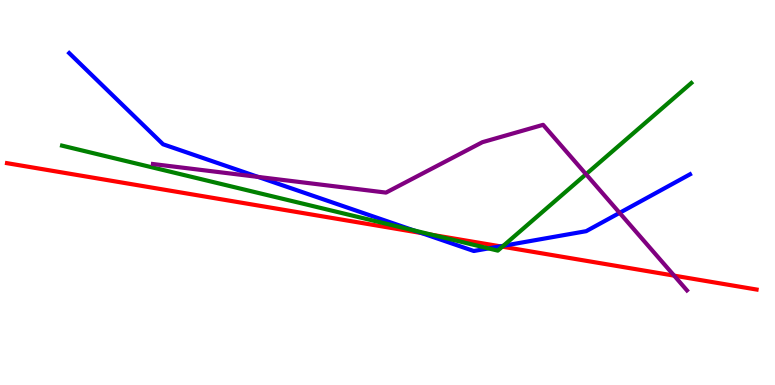[{'lines': ['blue', 'red'], 'intersections': [{'x': 5.44, 'y': 3.95}, {'x': 6.46, 'y': 3.6}]}, {'lines': ['green', 'red'], 'intersections': [{'x': 5.58, 'y': 3.9}, {'x': 6.48, 'y': 3.59}]}, {'lines': ['purple', 'red'], 'intersections': [{'x': 8.7, 'y': 2.84}]}, {'lines': ['blue', 'green'], 'intersections': [{'x': 5.34, 'y': 4.02}, {'x': 6.3, 'y': 3.55}, {'x': 6.49, 'y': 3.62}]}, {'lines': ['blue', 'purple'], 'intersections': [{'x': 3.33, 'y': 5.4}, {'x': 7.99, 'y': 4.47}]}, {'lines': ['green', 'purple'], 'intersections': [{'x': 7.56, 'y': 5.48}]}]